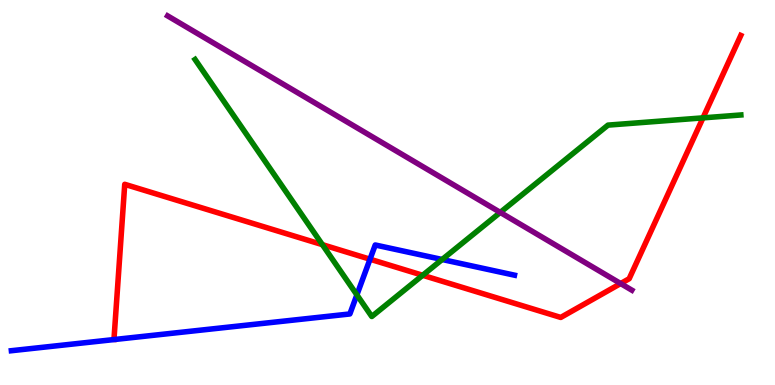[{'lines': ['blue', 'red'], 'intersections': [{'x': 4.77, 'y': 3.27}]}, {'lines': ['green', 'red'], 'intersections': [{'x': 4.16, 'y': 3.65}, {'x': 5.45, 'y': 2.85}, {'x': 9.07, 'y': 6.94}]}, {'lines': ['purple', 'red'], 'intersections': [{'x': 8.01, 'y': 2.64}]}, {'lines': ['blue', 'green'], 'intersections': [{'x': 4.61, 'y': 2.34}, {'x': 5.71, 'y': 3.26}]}, {'lines': ['blue', 'purple'], 'intersections': []}, {'lines': ['green', 'purple'], 'intersections': [{'x': 6.45, 'y': 4.48}]}]